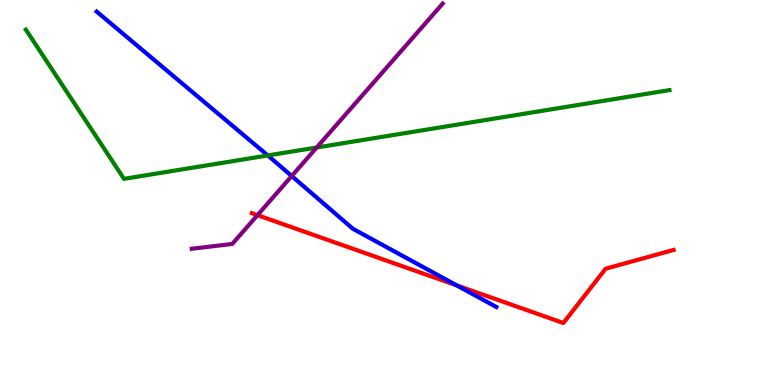[{'lines': ['blue', 'red'], 'intersections': [{'x': 5.89, 'y': 2.59}]}, {'lines': ['green', 'red'], 'intersections': []}, {'lines': ['purple', 'red'], 'intersections': [{'x': 3.32, 'y': 4.41}]}, {'lines': ['blue', 'green'], 'intersections': [{'x': 3.46, 'y': 5.96}]}, {'lines': ['blue', 'purple'], 'intersections': [{'x': 3.76, 'y': 5.43}]}, {'lines': ['green', 'purple'], 'intersections': [{'x': 4.09, 'y': 6.17}]}]